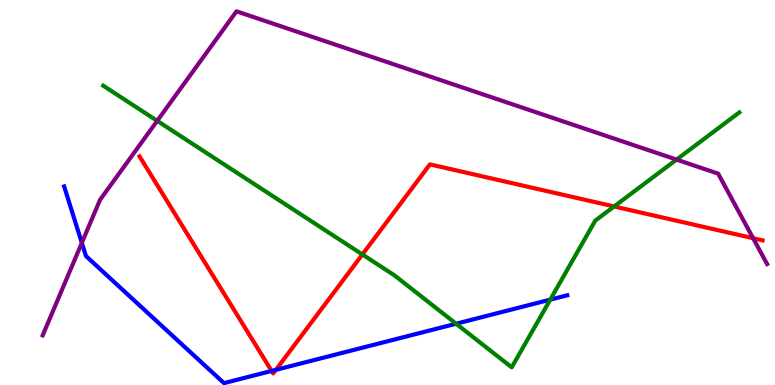[{'lines': ['blue', 'red'], 'intersections': [{'x': 3.5, 'y': 0.365}, {'x': 3.56, 'y': 0.393}]}, {'lines': ['green', 'red'], 'intersections': [{'x': 4.68, 'y': 3.39}, {'x': 7.92, 'y': 4.64}]}, {'lines': ['purple', 'red'], 'intersections': [{'x': 9.72, 'y': 3.81}]}, {'lines': ['blue', 'green'], 'intersections': [{'x': 5.89, 'y': 1.59}, {'x': 7.1, 'y': 2.22}]}, {'lines': ['blue', 'purple'], 'intersections': [{'x': 1.06, 'y': 3.69}]}, {'lines': ['green', 'purple'], 'intersections': [{'x': 2.03, 'y': 6.86}, {'x': 8.73, 'y': 5.85}]}]